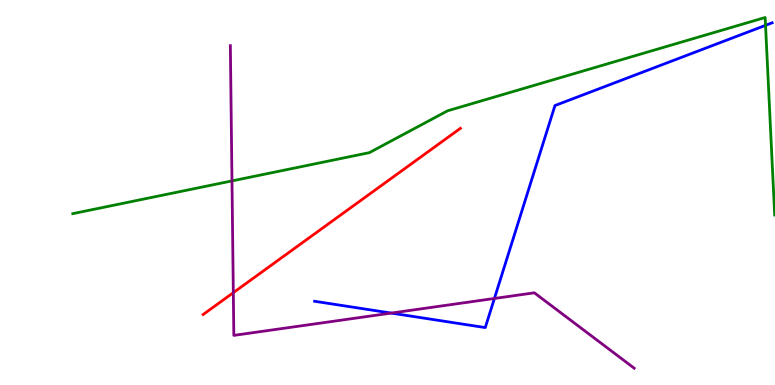[{'lines': ['blue', 'red'], 'intersections': []}, {'lines': ['green', 'red'], 'intersections': []}, {'lines': ['purple', 'red'], 'intersections': [{'x': 3.01, 'y': 2.4}]}, {'lines': ['blue', 'green'], 'intersections': [{'x': 9.88, 'y': 9.34}]}, {'lines': ['blue', 'purple'], 'intersections': [{'x': 5.05, 'y': 1.87}, {'x': 6.38, 'y': 2.25}]}, {'lines': ['green', 'purple'], 'intersections': [{'x': 2.99, 'y': 5.3}]}]